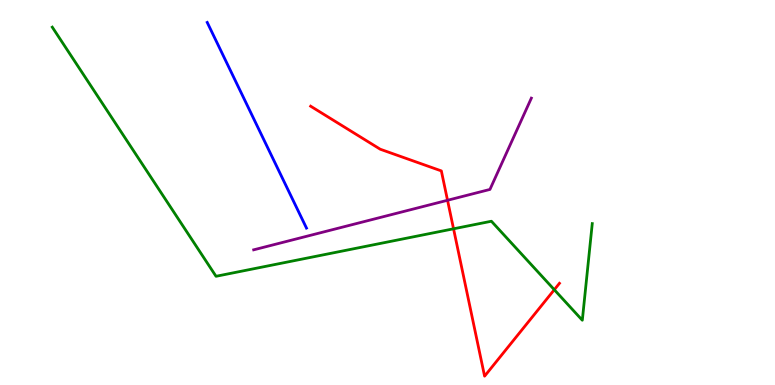[{'lines': ['blue', 'red'], 'intersections': []}, {'lines': ['green', 'red'], 'intersections': [{'x': 5.85, 'y': 4.06}, {'x': 7.15, 'y': 2.47}]}, {'lines': ['purple', 'red'], 'intersections': [{'x': 5.77, 'y': 4.8}]}, {'lines': ['blue', 'green'], 'intersections': []}, {'lines': ['blue', 'purple'], 'intersections': []}, {'lines': ['green', 'purple'], 'intersections': []}]